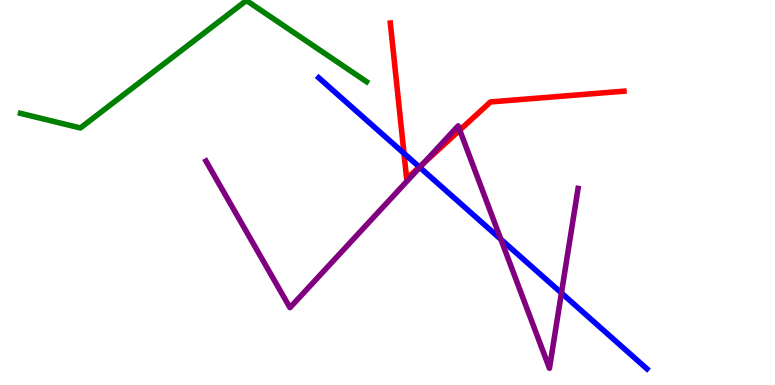[{'lines': ['blue', 'red'], 'intersections': [{'x': 5.21, 'y': 6.02}, {'x': 5.41, 'y': 5.66}]}, {'lines': ['green', 'red'], 'intersections': []}, {'lines': ['purple', 'red'], 'intersections': [{'x': 5.46, 'y': 5.76}, {'x': 5.93, 'y': 6.62}]}, {'lines': ['blue', 'green'], 'intersections': []}, {'lines': ['blue', 'purple'], 'intersections': [{'x': 5.42, 'y': 5.65}, {'x': 6.46, 'y': 3.78}, {'x': 7.24, 'y': 2.39}]}, {'lines': ['green', 'purple'], 'intersections': []}]